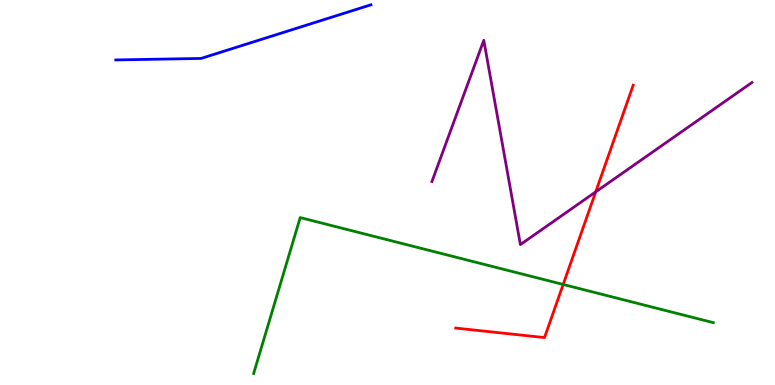[{'lines': ['blue', 'red'], 'intersections': []}, {'lines': ['green', 'red'], 'intersections': [{'x': 7.27, 'y': 2.61}]}, {'lines': ['purple', 'red'], 'intersections': [{'x': 7.69, 'y': 5.02}]}, {'lines': ['blue', 'green'], 'intersections': []}, {'lines': ['blue', 'purple'], 'intersections': []}, {'lines': ['green', 'purple'], 'intersections': []}]